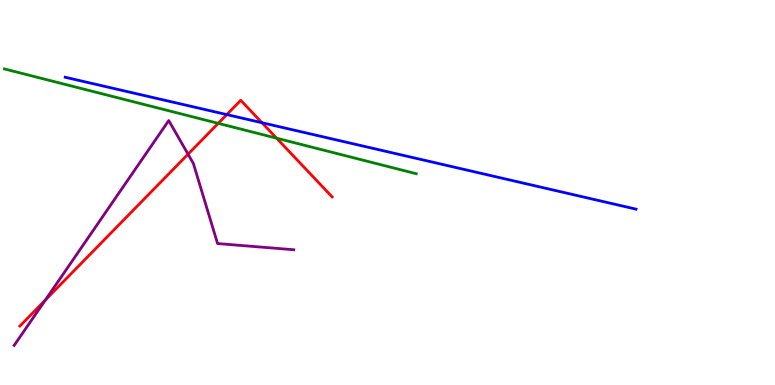[{'lines': ['blue', 'red'], 'intersections': [{'x': 2.93, 'y': 7.02}, {'x': 3.38, 'y': 6.81}]}, {'lines': ['green', 'red'], 'intersections': [{'x': 2.82, 'y': 6.8}, {'x': 3.57, 'y': 6.41}]}, {'lines': ['purple', 'red'], 'intersections': [{'x': 0.585, 'y': 2.21}, {'x': 2.43, 'y': 6.0}]}, {'lines': ['blue', 'green'], 'intersections': []}, {'lines': ['blue', 'purple'], 'intersections': []}, {'lines': ['green', 'purple'], 'intersections': []}]